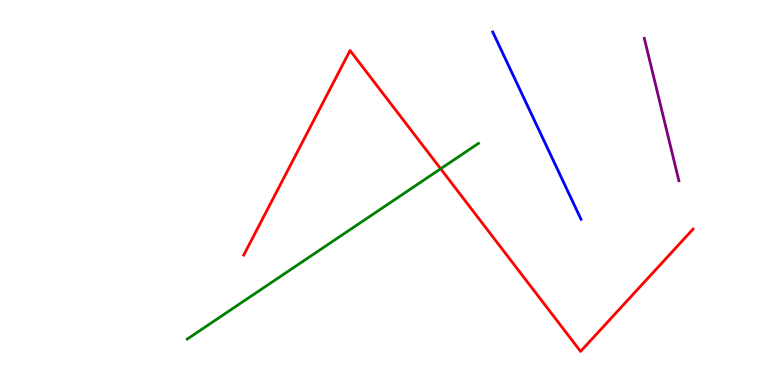[{'lines': ['blue', 'red'], 'intersections': []}, {'lines': ['green', 'red'], 'intersections': [{'x': 5.69, 'y': 5.62}]}, {'lines': ['purple', 'red'], 'intersections': []}, {'lines': ['blue', 'green'], 'intersections': []}, {'lines': ['blue', 'purple'], 'intersections': []}, {'lines': ['green', 'purple'], 'intersections': []}]